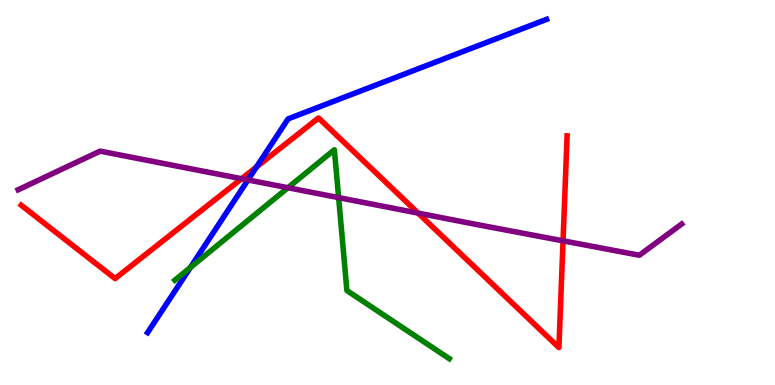[{'lines': ['blue', 'red'], 'intersections': [{'x': 3.31, 'y': 5.66}]}, {'lines': ['green', 'red'], 'intersections': []}, {'lines': ['purple', 'red'], 'intersections': [{'x': 3.12, 'y': 5.36}, {'x': 5.4, 'y': 4.46}, {'x': 7.26, 'y': 3.74}]}, {'lines': ['blue', 'green'], 'intersections': [{'x': 2.46, 'y': 3.05}]}, {'lines': ['blue', 'purple'], 'intersections': [{'x': 3.2, 'y': 5.33}]}, {'lines': ['green', 'purple'], 'intersections': [{'x': 3.72, 'y': 5.12}, {'x': 4.37, 'y': 4.87}]}]